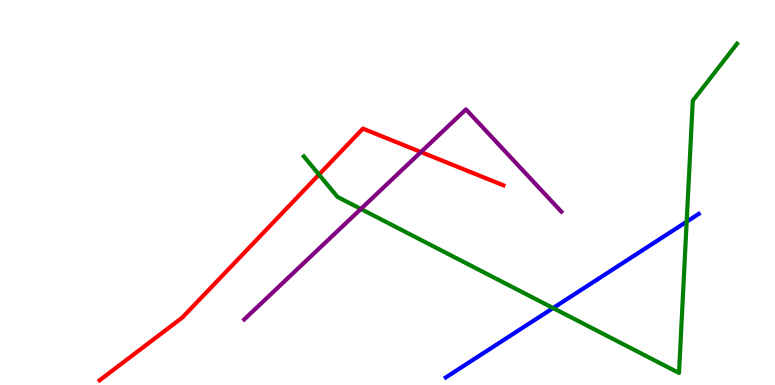[{'lines': ['blue', 'red'], 'intersections': []}, {'lines': ['green', 'red'], 'intersections': [{'x': 4.12, 'y': 5.46}]}, {'lines': ['purple', 'red'], 'intersections': [{'x': 5.43, 'y': 6.05}]}, {'lines': ['blue', 'green'], 'intersections': [{'x': 7.14, 'y': 2.0}, {'x': 8.86, 'y': 4.24}]}, {'lines': ['blue', 'purple'], 'intersections': []}, {'lines': ['green', 'purple'], 'intersections': [{'x': 4.66, 'y': 4.57}]}]